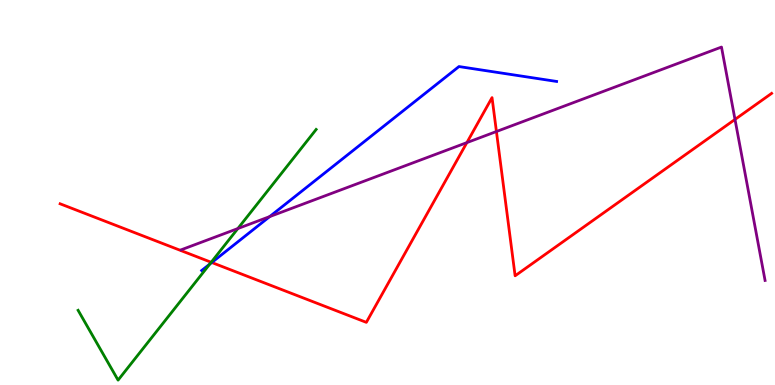[{'lines': ['blue', 'red'], 'intersections': [{'x': 2.73, 'y': 3.18}]}, {'lines': ['green', 'red'], 'intersections': [{'x': 2.73, 'y': 3.19}]}, {'lines': ['purple', 'red'], 'intersections': [{'x': 6.02, 'y': 6.3}, {'x': 6.41, 'y': 6.58}, {'x': 9.48, 'y': 6.9}]}, {'lines': ['blue', 'green'], 'intersections': [{'x': 2.71, 'y': 3.14}]}, {'lines': ['blue', 'purple'], 'intersections': [{'x': 3.48, 'y': 4.37}]}, {'lines': ['green', 'purple'], 'intersections': [{'x': 3.07, 'y': 4.06}]}]